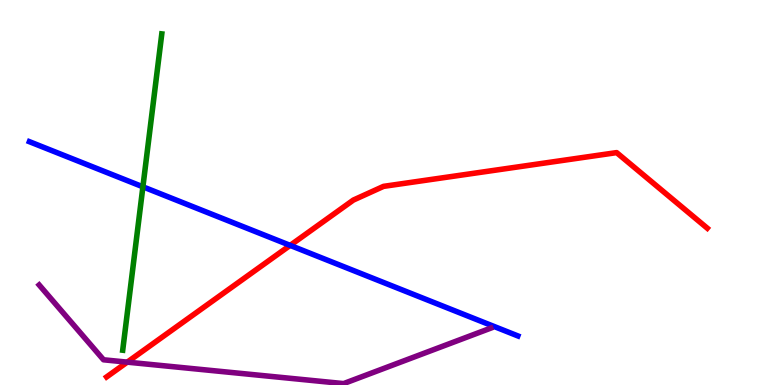[{'lines': ['blue', 'red'], 'intersections': [{'x': 3.74, 'y': 3.63}]}, {'lines': ['green', 'red'], 'intersections': []}, {'lines': ['purple', 'red'], 'intersections': [{'x': 1.64, 'y': 0.594}]}, {'lines': ['blue', 'green'], 'intersections': [{'x': 1.84, 'y': 5.15}]}, {'lines': ['blue', 'purple'], 'intersections': []}, {'lines': ['green', 'purple'], 'intersections': []}]